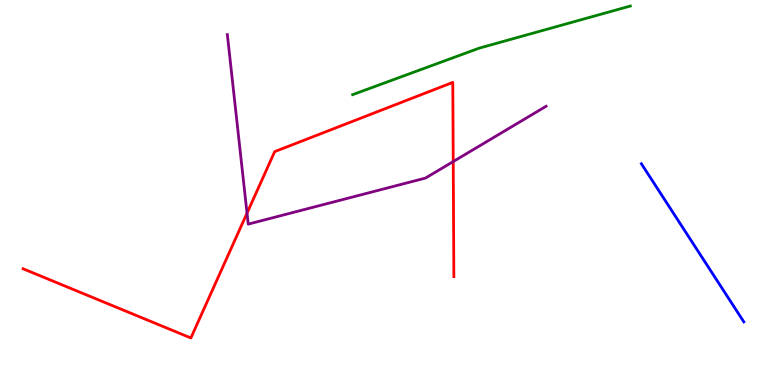[{'lines': ['blue', 'red'], 'intersections': []}, {'lines': ['green', 'red'], 'intersections': []}, {'lines': ['purple', 'red'], 'intersections': [{'x': 3.19, 'y': 4.46}, {'x': 5.85, 'y': 5.8}]}, {'lines': ['blue', 'green'], 'intersections': []}, {'lines': ['blue', 'purple'], 'intersections': []}, {'lines': ['green', 'purple'], 'intersections': []}]